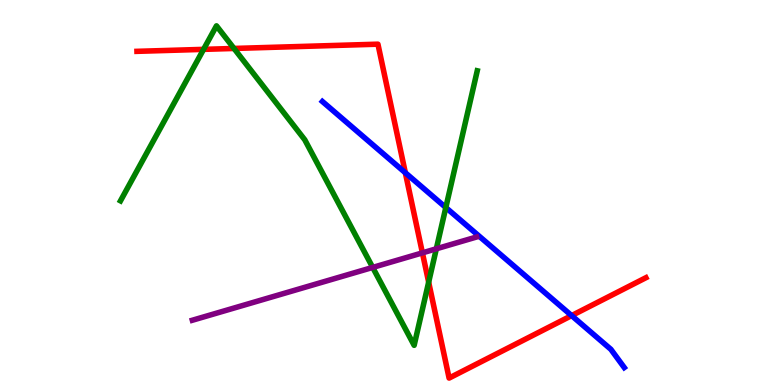[{'lines': ['blue', 'red'], 'intersections': [{'x': 5.23, 'y': 5.51}, {'x': 7.38, 'y': 1.8}]}, {'lines': ['green', 'red'], 'intersections': [{'x': 2.63, 'y': 8.72}, {'x': 3.02, 'y': 8.74}, {'x': 5.53, 'y': 2.67}]}, {'lines': ['purple', 'red'], 'intersections': [{'x': 5.45, 'y': 3.43}]}, {'lines': ['blue', 'green'], 'intersections': [{'x': 5.75, 'y': 4.61}]}, {'lines': ['blue', 'purple'], 'intersections': []}, {'lines': ['green', 'purple'], 'intersections': [{'x': 4.81, 'y': 3.05}, {'x': 5.63, 'y': 3.54}]}]